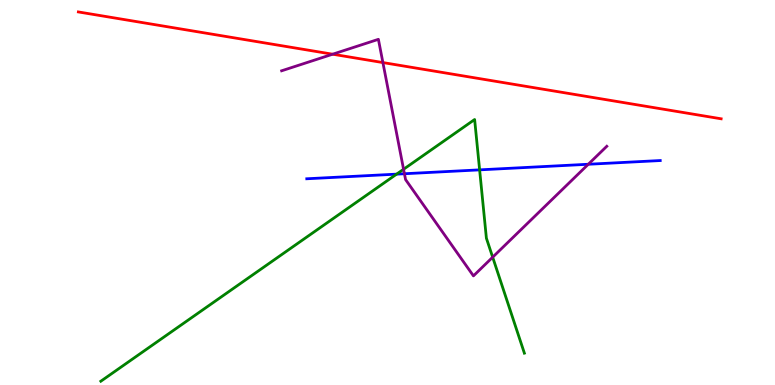[{'lines': ['blue', 'red'], 'intersections': []}, {'lines': ['green', 'red'], 'intersections': []}, {'lines': ['purple', 'red'], 'intersections': [{'x': 4.29, 'y': 8.59}, {'x': 4.94, 'y': 8.37}]}, {'lines': ['blue', 'green'], 'intersections': [{'x': 5.12, 'y': 5.48}, {'x': 6.19, 'y': 5.59}]}, {'lines': ['blue', 'purple'], 'intersections': [{'x': 5.22, 'y': 5.49}, {'x': 7.59, 'y': 5.73}]}, {'lines': ['green', 'purple'], 'intersections': [{'x': 5.21, 'y': 5.6}, {'x': 6.36, 'y': 3.32}]}]